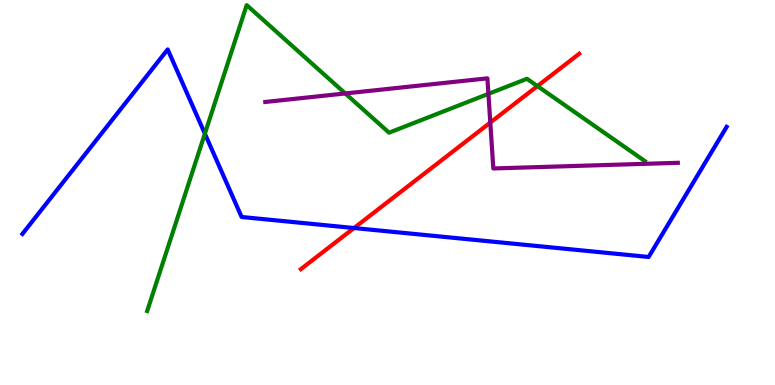[{'lines': ['blue', 'red'], 'intersections': [{'x': 4.57, 'y': 4.08}]}, {'lines': ['green', 'red'], 'intersections': [{'x': 6.93, 'y': 7.76}]}, {'lines': ['purple', 'red'], 'intersections': [{'x': 6.33, 'y': 6.82}]}, {'lines': ['blue', 'green'], 'intersections': [{'x': 2.64, 'y': 6.53}]}, {'lines': ['blue', 'purple'], 'intersections': []}, {'lines': ['green', 'purple'], 'intersections': [{'x': 4.46, 'y': 7.57}, {'x': 6.3, 'y': 7.56}]}]